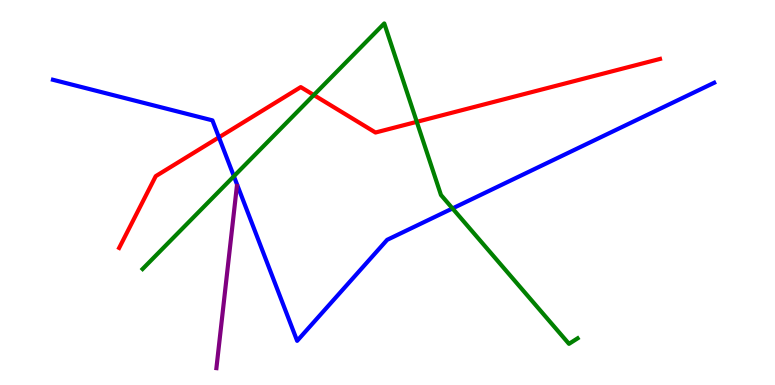[{'lines': ['blue', 'red'], 'intersections': [{'x': 2.83, 'y': 6.43}]}, {'lines': ['green', 'red'], 'intersections': [{'x': 4.05, 'y': 7.53}, {'x': 5.38, 'y': 6.84}]}, {'lines': ['purple', 'red'], 'intersections': []}, {'lines': ['blue', 'green'], 'intersections': [{'x': 3.02, 'y': 5.42}, {'x': 5.84, 'y': 4.59}]}, {'lines': ['blue', 'purple'], 'intersections': []}, {'lines': ['green', 'purple'], 'intersections': []}]